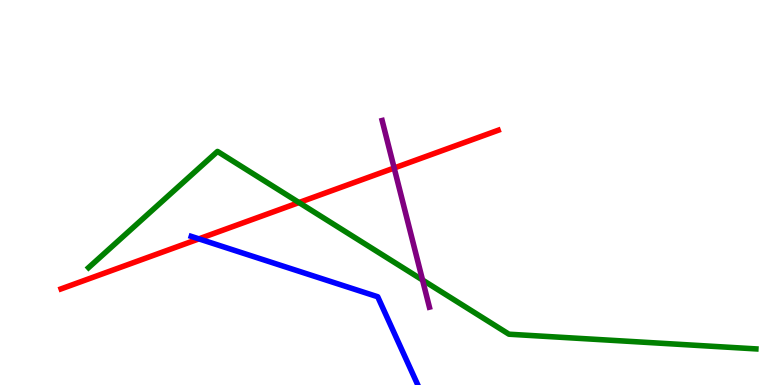[{'lines': ['blue', 'red'], 'intersections': [{'x': 2.57, 'y': 3.8}]}, {'lines': ['green', 'red'], 'intersections': [{'x': 3.86, 'y': 4.74}]}, {'lines': ['purple', 'red'], 'intersections': [{'x': 5.09, 'y': 5.64}]}, {'lines': ['blue', 'green'], 'intersections': []}, {'lines': ['blue', 'purple'], 'intersections': []}, {'lines': ['green', 'purple'], 'intersections': [{'x': 5.45, 'y': 2.73}]}]